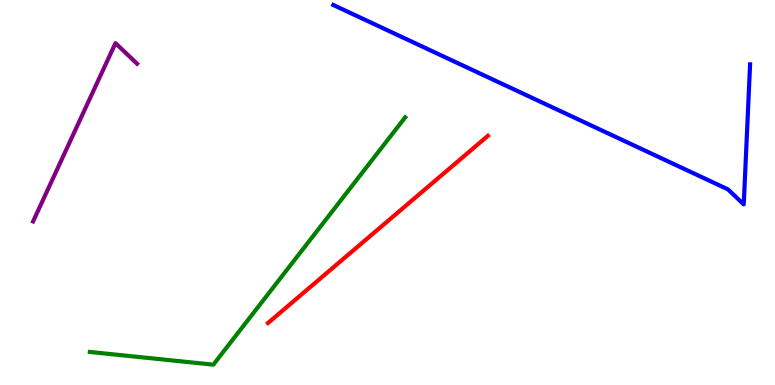[{'lines': ['blue', 'red'], 'intersections': []}, {'lines': ['green', 'red'], 'intersections': []}, {'lines': ['purple', 'red'], 'intersections': []}, {'lines': ['blue', 'green'], 'intersections': []}, {'lines': ['blue', 'purple'], 'intersections': []}, {'lines': ['green', 'purple'], 'intersections': []}]